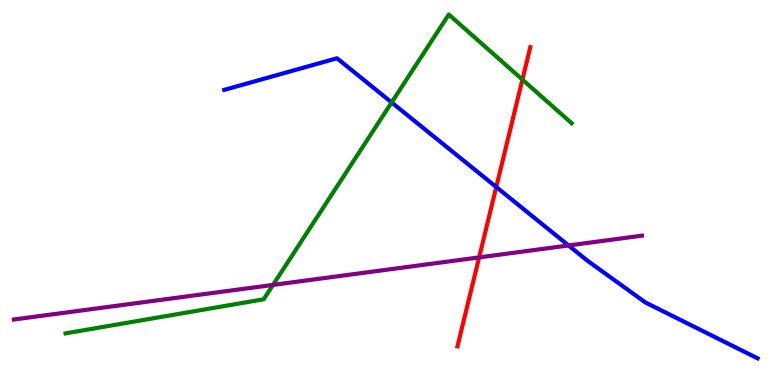[{'lines': ['blue', 'red'], 'intersections': [{'x': 6.4, 'y': 5.14}]}, {'lines': ['green', 'red'], 'intersections': [{'x': 6.74, 'y': 7.93}]}, {'lines': ['purple', 'red'], 'intersections': [{'x': 6.18, 'y': 3.31}]}, {'lines': ['blue', 'green'], 'intersections': [{'x': 5.05, 'y': 7.34}]}, {'lines': ['blue', 'purple'], 'intersections': [{'x': 7.34, 'y': 3.62}]}, {'lines': ['green', 'purple'], 'intersections': [{'x': 3.52, 'y': 2.6}]}]